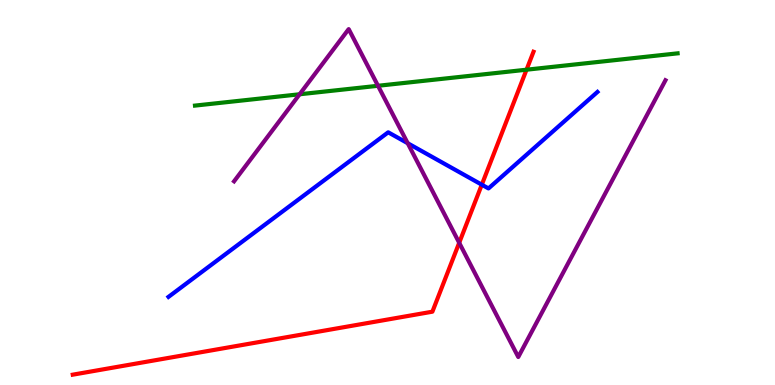[{'lines': ['blue', 'red'], 'intersections': [{'x': 6.22, 'y': 5.2}]}, {'lines': ['green', 'red'], 'intersections': [{'x': 6.79, 'y': 8.19}]}, {'lines': ['purple', 'red'], 'intersections': [{'x': 5.93, 'y': 3.69}]}, {'lines': ['blue', 'green'], 'intersections': []}, {'lines': ['blue', 'purple'], 'intersections': [{'x': 5.26, 'y': 6.28}]}, {'lines': ['green', 'purple'], 'intersections': [{'x': 3.87, 'y': 7.55}, {'x': 4.88, 'y': 7.77}]}]